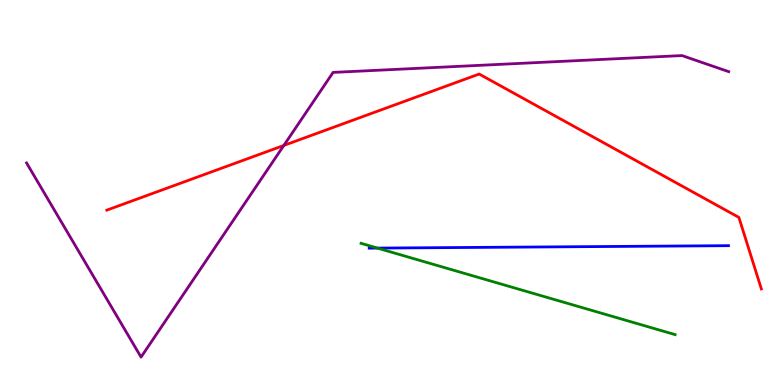[{'lines': ['blue', 'red'], 'intersections': []}, {'lines': ['green', 'red'], 'intersections': []}, {'lines': ['purple', 'red'], 'intersections': [{'x': 3.66, 'y': 6.22}]}, {'lines': ['blue', 'green'], 'intersections': [{'x': 4.87, 'y': 3.56}]}, {'lines': ['blue', 'purple'], 'intersections': []}, {'lines': ['green', 'purple'], 'intersections': []}]